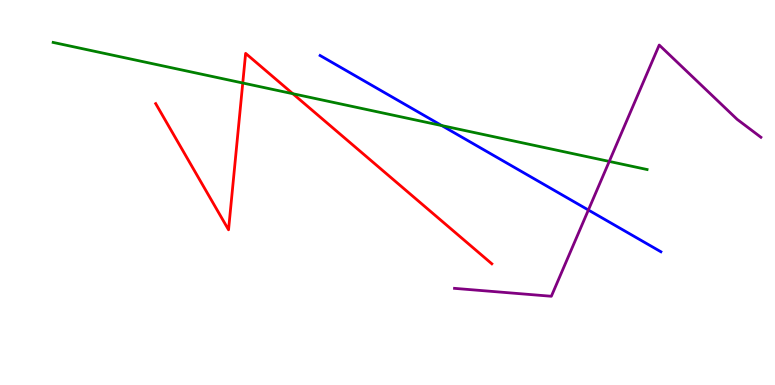[{'lines': ['blue', 'red'], 'intersections': []}, {'lines': ['green', 'red'], 'intersections': [{'x': 3.13, 'y': 7.84}, {'x': 3.78, 'y': 7.57}]}, {'lines': ['purple', 'red'], 'intersections': []}, {'lines': ['blue', 'green'], 'intersections': [{'x': 5.7, 'y': 6.74}]}, {'lines': ['blue', 'purple'], 'intersections': [{'x': 7.59, 'y': 4.55}]}, {'lines': ['green', 'purple'], 'intersections': [{'x': 7.86, 'y': 5.81}]}]